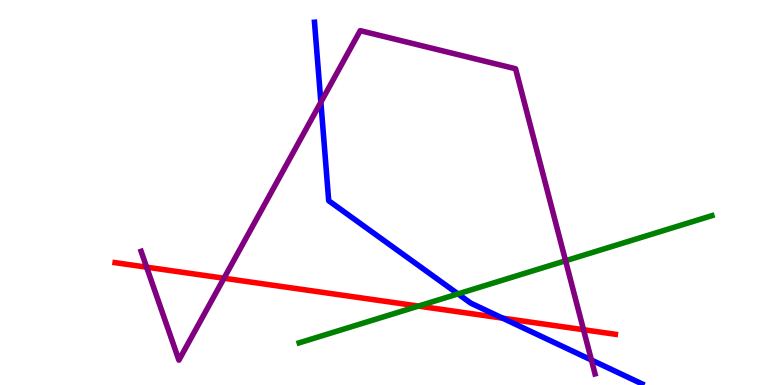[{'lines': ['blue', 'red'], 'intersections': [{'x': 6.48, 'y': 1.74}]}, {'lines': ['green', 'red'], 'intersections': [{'x': 5.4, 'y': 2.05}]}, {'lines': ['purple', 'red'], 'intersections': [{'x': 1.89, 'y': 3.06}, {'x': 2.89, 'y': 2.77}, {'x': 7.53, 'y': 1.44}]}, {'lines': ['blue', 'green'], 'intersections': [{'x': 5.91, 'y': 2.37}]}, {'lines': ['blue', 'purple'], 'intersections': [{'x': 4.14, 'y': 7.35}, {'x': 7.63, 'y': 0.649}]}, {'lines': ['green', 'purple'], 'intersections': [{'x': 7.3, 'y': 3.23}]}]